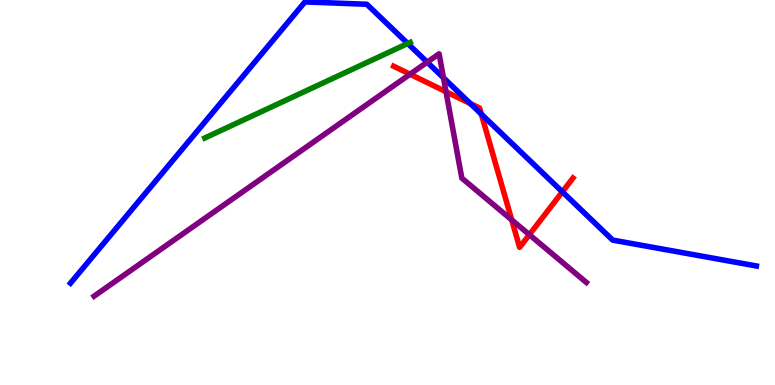[{'lines': ['blue', 'red'], 'intersections': [{'x': 6.07, 'y': 7.31}, {'x': 6.21, 'y': 7.04}, {'x': 7.26, 'y': 5.02}]}, {'lines': ['green', 'red'], 'intersections': []}, {'lines': ['purple', 'red'], 'intersections': [{'x': 5.29, 'y': 8.07}, {'x': 5.76, 'y': 7.62}, {'x': 6.6, 'y': 4.29}, {'x': 6.83, 'y': 3.9}]}, {'lines': ['blue', 'green'], 'intersections': [{'x': 5.26, 'y': 8.87}]}, {'lines': ['blue', 'purple'], 'intersections': [{'x': 5.51, 'y': 8.39}, {'x': 5.72, 'y': 7.98}]}, {'lines': ['green', 'purple'], 'intersections': []}]